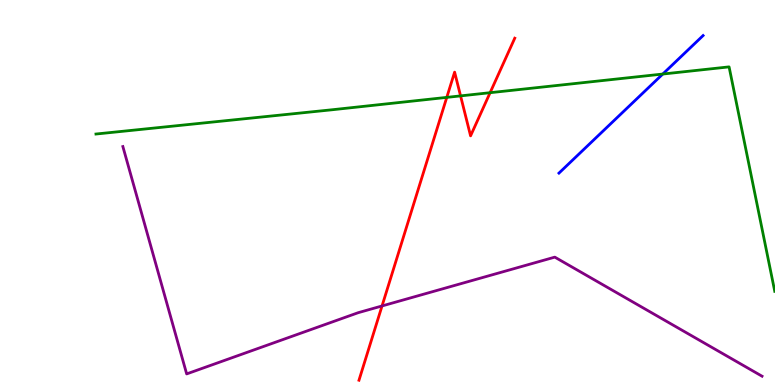[{'lines': ['blue', 'red'], 'intersections': []}, {'lines': ['green', 'red'], 'intersections': [{'x': 5.76, 'y': 7.47}, {'x': 5.94, 'y': 7.51}, {'x': 6.32, 'y': 7.59}]}, {'lines': ['purple', 'red'], 'intersections': [{'x': 4.93, 'y': 2.05}]}, {'lines': ['blue', 'green'], 'intersections': [{'x': 8.55, 'y': 8.08}]}, {'lines': ['blue', 'purple'], 'intersections': []}, {'lines': ['green', 'purple'], 'intersections': []}]